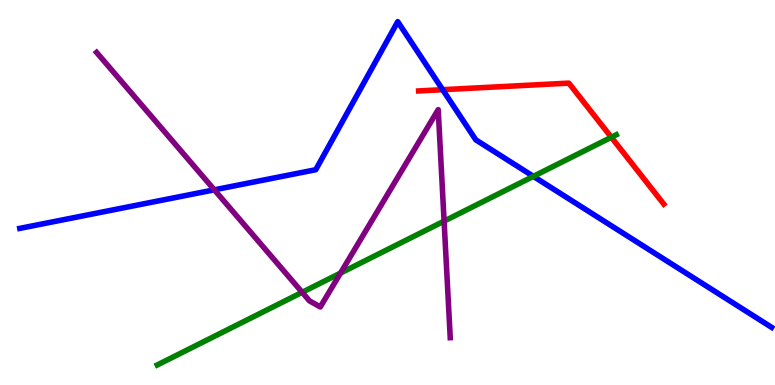[{'lines': ['blue', 'red'], 'intersections': [{'x': 5.71, 'y': 7.67}]}, {'lines': ['green', 'red'], 'intersections': [{'x': 7.89, 'y': 6.43}]}, {'lines': ['purple', 'red'], 'intersections': []}, {'lines': ['blue', 'green'], 'intersections': [{'x': 6.88, 'y': 5.42}]}, {'lines': ['blue', 'purple'], 'intersections': [{'x': 2.77, 'y': 5.07}]}, {'lines': ['green', 'purple'], 'intersections': [{'x': 3.9, 'y': 2.41}, {'x': 4.39, 'y': 2.91}, {'x': 5.73, 'y': 4.26}]}]